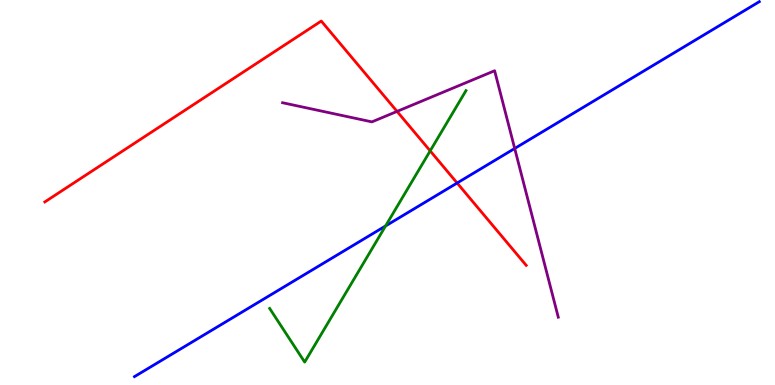[{'lines': ['blue', 'red'], 'intersections': [{'x': 5.9, 'y': 5.25}]}, {'lines': ['green', 'red'], 'intersections': [{'x': 5.55, 'y': 6.08}]}, {'lines': ['purple', 'red'], 'intersections': [{'x': 5.12, 'y': 7.11}]}, {'lines': ['blue', 'green'], 'intersections': [{'x': 4.98, 'y': 4.13}]}, {'lines': ['blue', 'purple'], 'intersections': [{'x': 6.64, 'y': 6.14}]}, {'lines': ['green', 'purple'], 'intersections': []}]